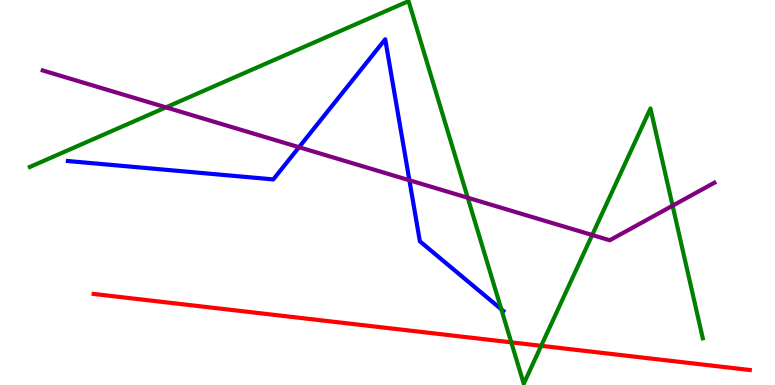[{'lines': ['blue', 'red'], 'intersections': []}, {'lines': ['green', 'red'], 'intersections': [{'x': 6.6, 'y': 1.11}, {'x': 6.98, 'y': 1.02}]}, {'lines': ['purple', 'red'], 'intersections': []}, {'lines': ['blue', 'green'], 'intersections': [{'x': 6.47, 'y': 1.97}]}, {'lines': ['blue', 'purple'], 'intersections': [{'x': 3.86, 'y': 6.18}, {'x': 5.28, 'y': 5.32}]}, {'lines': ['green', 'purple'], 'intersections': [{'x': 2.14, 'y': 7.21}, {'x': 6.04, 'y': 4.86}, {'x': 7.64, 'y': 3.9}, {'x': 8.68, 'y': 4.66}]}]